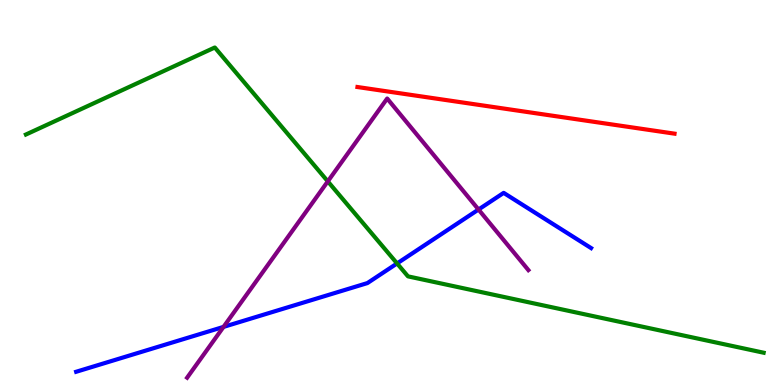[{'lines': ['blue', 'red'], 'intersections': []}, {'lines': ['green', 'red'], 'intersections': []}, {'lines': ['purple', 'red'], 'intersections': []}, {'lines': ['blue', 'green'], 'intersections': [{'x': 5.12, 'y': 3.16}]}, {'lines': ['blue', 'purple'], 'intersections': [{'x': 2.88, 'y': 1.51}, {'x': 6.17, 'y': 4.56}]}, {'lines': ['green', 'purple'], 'intersections': [{'x': 4.23, 'y': 5.29}]}]